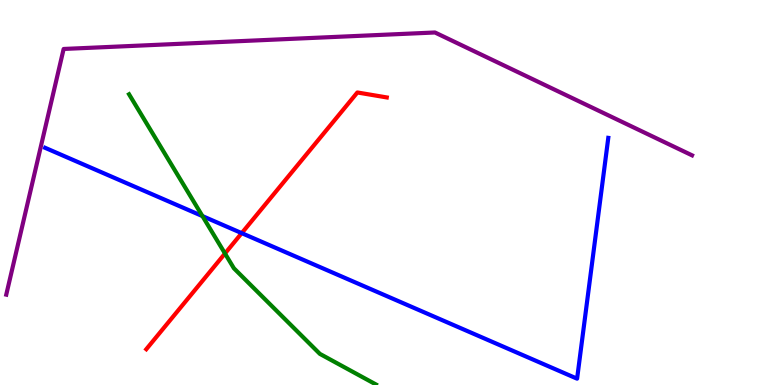[{'lines': ['blue', 'red'], 'intersections': [{'x': 3.12, 'y': 3.94}]}, {'lines': ['green', 'red'], 'intersections': [{'x': 2.9, 'y': 3.42}]}, {'lines': ['purple', 'red'], 'intersections': []}, {'lines': ['blue', 'green'], 'intersections': [{'x': 2.61, 'y': 4.39}]}, {'lines': ['blue', 'purple'], 'intersections': []}, {'lines': ['green', 'purple'], 'intersections': []}]